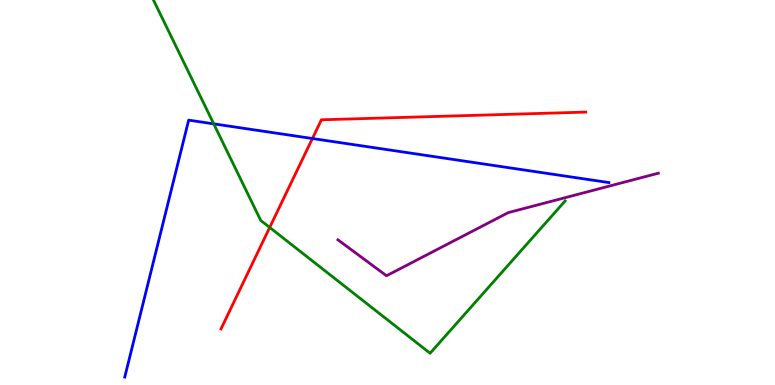[{'lines': ['blue', 'red'], 'intersections': [{'x': 4.03, 'y': 6.4}]}, {'lines': ['green', 'red'], 'intersections': [{'x': 3.48, 'y': 4.09}]}, {'lines': ['purple', 'red'], 'intersections': []}, {'lines': ['blue', 'green'], 'intersections': [{'x': 2.76, 'y': 6.78}]}, {'lines': ['blue', 'purple'], 'intersections': []}, {'lines': ['green', 'purple'], 'intersections': []}]